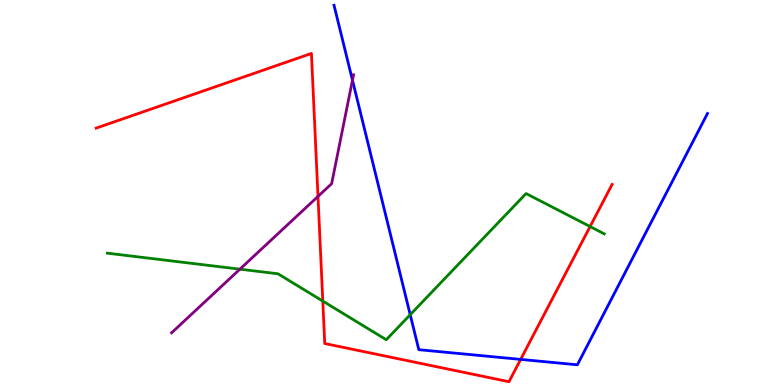[{'lines': ['blue', 'red'], 'intersections': [{'x': 6.72, 'y': 0.665}]}, {'lines': ['green', 'red'], 'intersections': [{'x': 4.17, 'y': 2.18}, {'x': 7.61, 'y': 4.12}]}, {'lines': ['purple', 'red'], 'intersections': [{'x': 4.1, 'y': 4.9}]}, {'lines': ['blue', 'green'], 'intersections': [{'x': 5.29, 'y': 1.83}]}, {'lines': ['blue', 'purple'], 'intersections': [{'x': 4.55, 'y': 7.92}]}, {'lines': ['green', 'purple'], 'intersections': [{'x': 3.1, 'y': 3.01}]}]